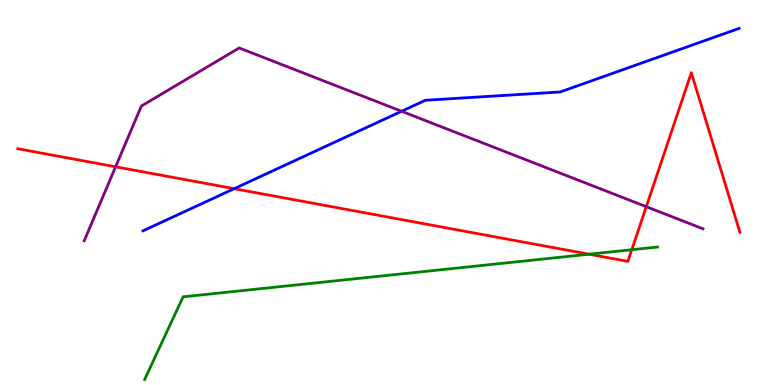[{'lines': ['blue', 'red'], 'intersections': [{'x': 3.02, 'y': 5.1}]}, {'lines': ['green', 'red'], 'intersections': [{'x': 7.6, 'y': 3.4}, {'x': 8.15, 'y': 3.51}]}, {'lines': ['purple', 'red'], 'intersections': [{'x': 1.49, 'y': 5.67}, {'x': 8.34, 'y': 4.63}]}, {'lines': ['blue', 'green'], 'intersections': []}, {'lines': ['blue', 'purple'], 'intersections': [{'x': 5.18, 'y': 7.11}]}, {'lines': ['green', 'purple'], 'intersections': []}]